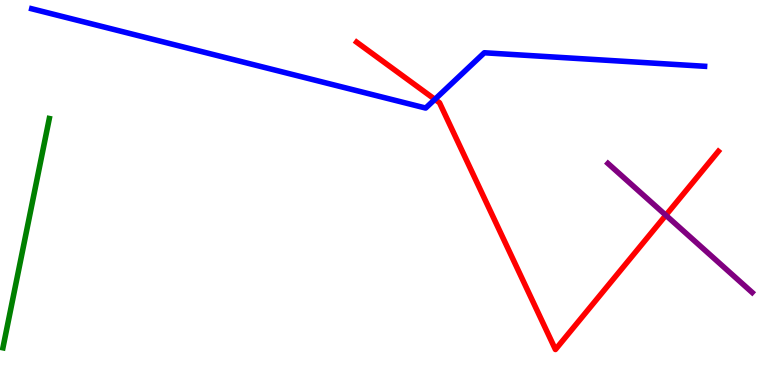[{'lines': ['blue', 'red'], 'intersections': [{'x': 5.61, 'y': 7.42}]}, {'lines': ['green', 'red'], 'intersections': []}, {'lines': ['purple', 'red'], 'intersections': [{'x': 8.59, 'y': 4.41}]}, {'lines': ['blue', 'green'], 'intersections': []}, {'lines': ['blue', 'purple'], 'intersections': []}, {'lines': ['green', 'purple'], 'intersections': []}]